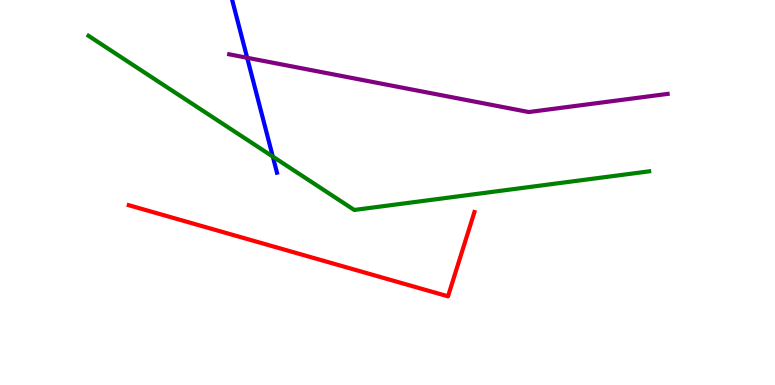[{'lines': ['blue', 'red'], 'intersections': []}, {'lines': ['green', 'red'], 'intersections': []}, {'lines': ['purple', 'red'], 'intersections': []}, {'lines': ['blue', 'green'], 'intersections': [{'x': 3.52, 'y': 5.93}]}, {'lines': ['blue', 'purple'], 'intersections': [{'x': 3.19, 'y': 8.5}]}, {'lines': ['green', 'purple'], 'intersections': []}]